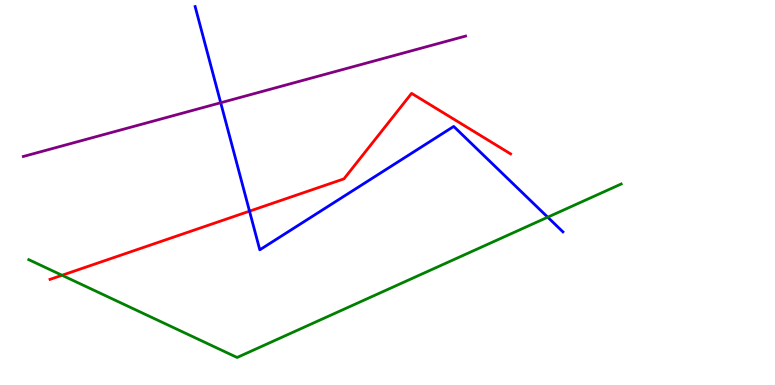[{'lines': ['blue', 'red'], 'intersections': [{'x': 3.22, 'y': 4.52}]}, {'lines': ['green', 'red'], 'intersections': [{'x': 0.8, 'y': 2.85}]}, {'lines': ['purple', 'red'], 'intersections': []}, {'lines': ['blue', 'green'], 'intersections': [{'x': 7.07, 'y': 4.36}]}, {'lines': ['blue', 'purple'], 'intersections': [{'x': 2.85, 'y': 7.33}]}, {'lines': ['green', 'purple'], 'intersections': []}]